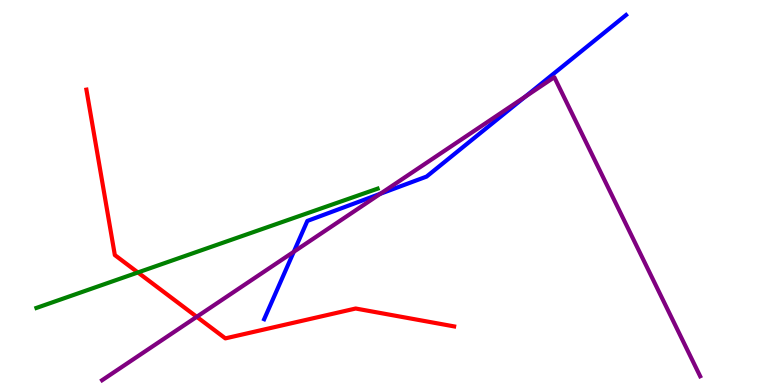[{'lines': ['blue', 'red'], 'intersections': []}, {'lines': ['green', 'red'], 'intersections': [{'x': 1.78, 'y': 2.92}]}, {'lines': ['purple', 'red'], 'intersections': [{'x': 2.54, 'y': 1.77}]}, {'lines': ['blue', 'green'], 'intersections': []}, {'lines': ['blue', 'purple'], 'intersections': [{'x': 3.79, 'y': 3.46}, {'x': 4.91, 'y': 4.97}, {'x': 6.78, 'y': 7.49}]}, {'lines': ['green', 'purple'], 'intersections': []}]